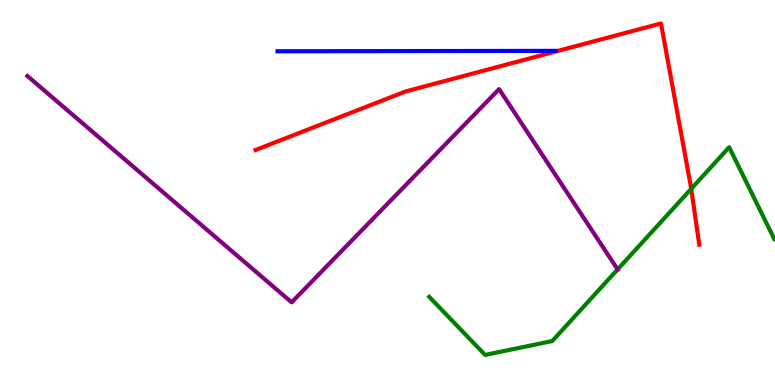[{'lines': ['blue', 'red'], 'intersections': []}, {'lines': ['green', 'red'], 'intersections': [{'x': 8.92, 'y': 5.1}]}, {'lines': ['purple', 'red'], 'intersections': []}, {'lines': ['blue', 'green'], 'intersections': []}, {'lines': ['blue', 'purple'], 'intersections': []}, {'lines': ['green', 'purple'], 'intersections': [{'x': 7.97, 'y': 3.0}]}]